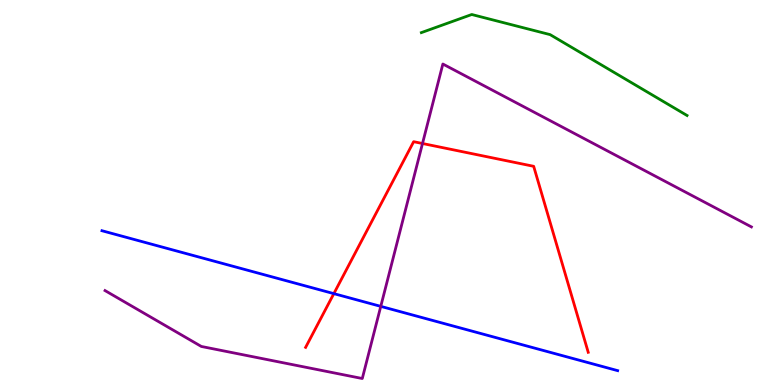[{'lines': ['blue', 'red'], 'intersections': [{'x': 4.31, 'y': 2.37}]}, {'lines': ['green', 'red'], 'intersections': []}, {'lines': ['purple', 'red'], 'intersections': [{'x': 5.45, 'y': 6.27}]}, {'lines': ['blue', 'green'], 'intersections': []}, {'lines': ['blue', 'purple'], 'intersections': [{'x': 4.91, 'y': 2.04}]}, {'lines': ['green', 'purple'], 'intersections': []}]